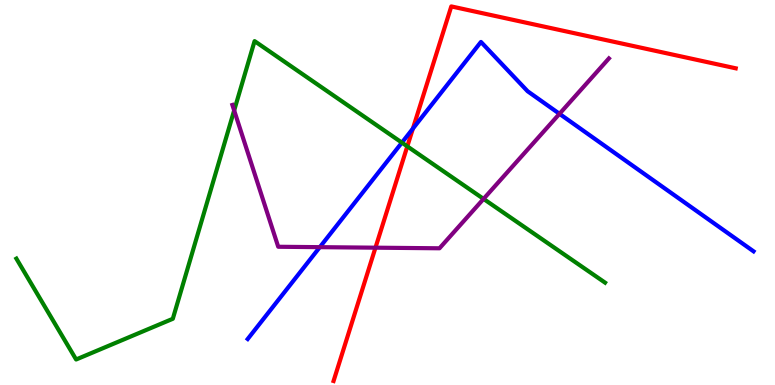[{'lines': ['blue', 'red'], 'intersections': [{'x': 5.33, 'y': 6.66}]}, {'lines': ['green', 'red'], 'intersections': [{'x': 5.26, 'y': 6.2}]}, {'lines': ['purple', 'red'], 'intersections': [{'x': 4.84, 'y': 3.57}]}, {'lines': ['blue', 'green'], 'intersections': [{'x': 5.19, 'y': 6.3}]}, {'lines': ['blue', 'purple'], 'intersections': [{'x': 4.13, 'y': 3.58}, {'x': 7.22, 'y': 7.04}]}, {'lines': ['green', 'purple'], 'intersections': [{'x': 3.02, 'y': 7.13}, {'x': 6.24, 'y': 4.83}]}]